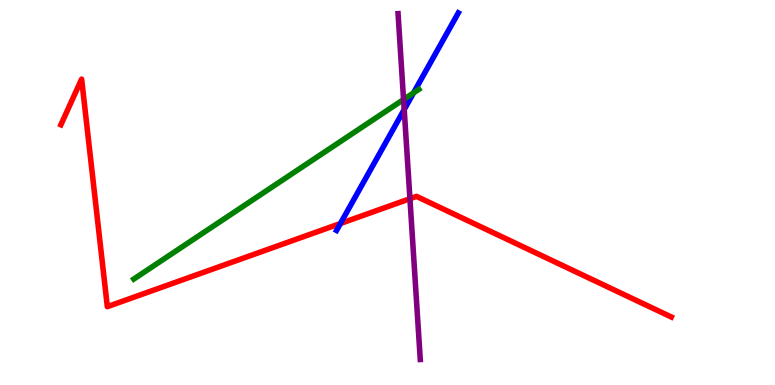[{'lines': ['blue', 'red'], 'intersections': [{'x': 4.39, 'y': 4.19}]}, {'lines': ['green', 'red'], 'intersections': []}, {'lines': ['purple', 'red'], 'intersections': [{'x': 5.29, 'y': 4.84}]}, {'lines': ['blue', 'green'], 'intersections': [{'x': 5.34, 'y': 7.59}]}, {'lines': ['blue', 'purple'], 'intersections': [{'x': 5.22, 'y': 7.15}]}, {'lines': ['green', 'purple'], 'intersections': [{'x': 5.21, 'y': 7.42}]}]